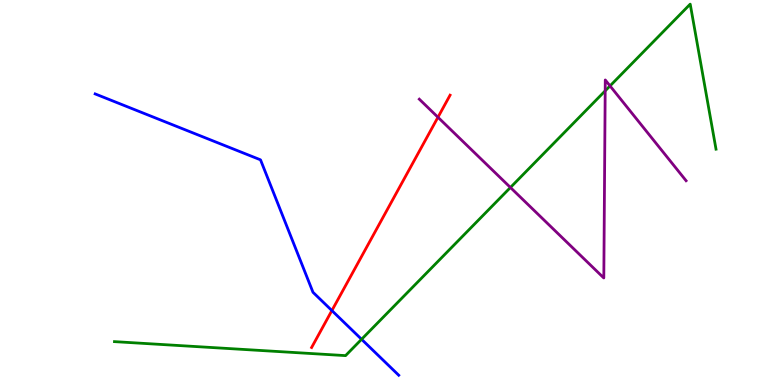[{'lines': ['blue', 'red'], 'intersections': [{'x': 4.28, 'y': 1.93}]}, {'lines': ['green', 'red'], 'intersections': []}, {'lines': ['purple', 'red'], 'intersections': [{'x': 5.65, 'y': 6.95}]}, {'lines': ['blue', 'green'], 'intersections': [{'x': 4.67, 'y': 1.19}]}, {'lines': ['blue', 'purple'], 'intersections': []}, {'lines': ['green', 'purple'], 'intersections': [{'x': 6.59, 'y': 5.13}, {'x': 7.81, 'y': 7.64}, {'x': 7.87, 'y': 7.77}]}]